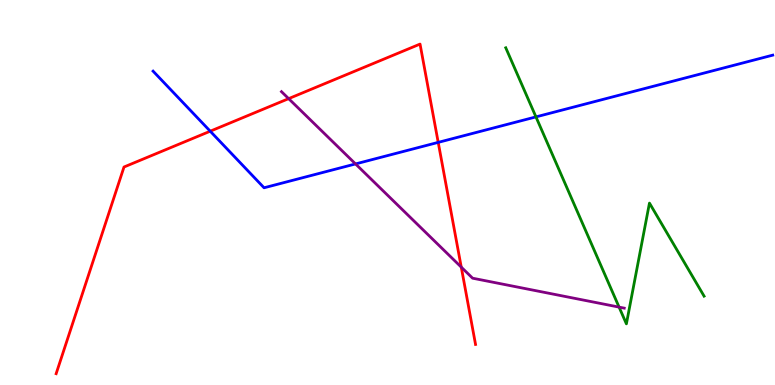[{'lines': ['blue', 'red'], 'intersections': [{'x': 2.71, 'y': 6.59}, {'x': 5.65, 'y': 6.3}]}, {'lines': ['green', 'red'], 'intersections': []}, {'lines': ['purple', 'red'], 'intersections': [{'x': 3.72, 'y': 7.44}, {'x': 5.95, 'y': 3.06}]}, {'lines': ['blue', 'green'], 'intersections': [{'x': 6.92, 'y': 6.96}]}, {'lines': ['blue', 'purple'], 'intersections': [{'x': 4.59, 'y': 5.74}]}, {'lines': ['green', 'purple'], 'intersections': [{'x': 7.99, 'y': 2.02}]}]